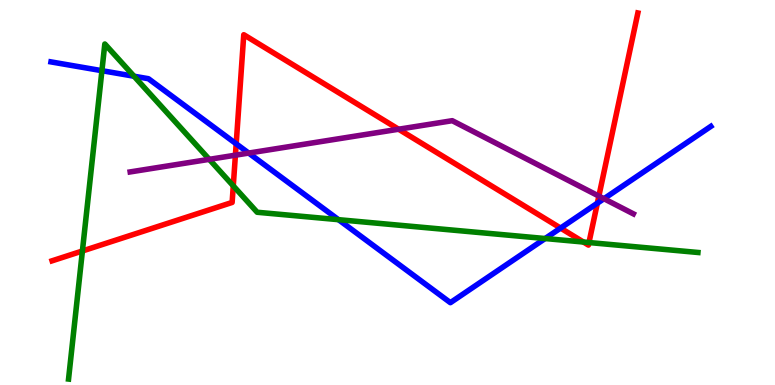[{'lines': ['blue', 'red'], 'intersections': [{'x': 3.05, 'y': 6.26}, {'x': 7.23, 'y': 4.08}, {'x': 7.71, 'y': 4.72}]}, {'lines': ['green', 'red'], 'intersections': [{'x': 1.06, 'y': 3.48}, {'x': 3.01, 'y': 5.17}, {'x': 7.53, 'y': 3.71}, {'x': 7.6, 'y': 3.7}]}, {'lines': ['purple', 'red'], 'intersections': [{'x': 3.04, 'y': 5.97}, {'x': 5.14, 'y': 6.64}, {'x': 7.73, 'y': 4.91}]}, {'lines': ['blue', 'green'], 'intersections': [{'x': 1.32, 'y': 8.16}, {'x': 1.73, 'y': 8.02}, {'x': 4.37, 'y': 4.29}, {'x': 7.03, 'y': 3.8}]}, {'lines': ['blue', 'purple'], 'intersections': [{'x': 3.21, 'y': 6.02}, {'x': 7.79, 'y': 4.84}]}, {'lines': ['green', 'purple'], 'intersections': [{'x': 2.7, 'y': 5.86}]}]